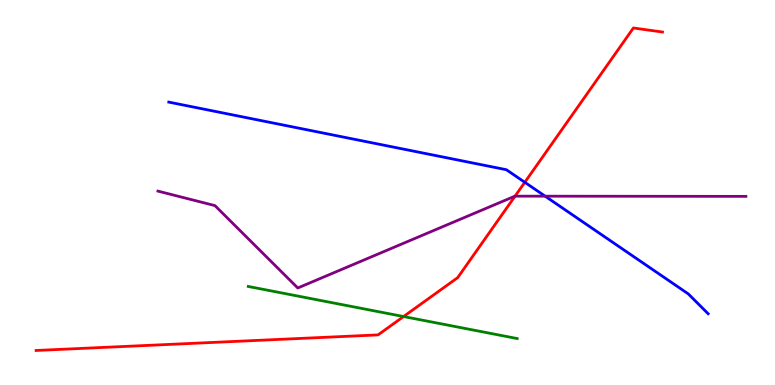[{'lines': ['blue', 'red'], 'intersections': [{'x': 6.77, 'y': 5.26}]}, {'lines': ['green', 'red'], 'intersections': [{'x': 5.21, 'y': 1.78}]}, {'lines': ['purple', 'red'], 'intersections': [{'x': 6.65, 'y': 4.9}]}, {'lines': ['blue', 'green'], 'intersections': []}, {'lines': ['blue', 'purple'], 'intersections': [{'x': 7.03, 'y': 4.9}]}, {'lines': ['green', 'purple'], 'intersections': []}]